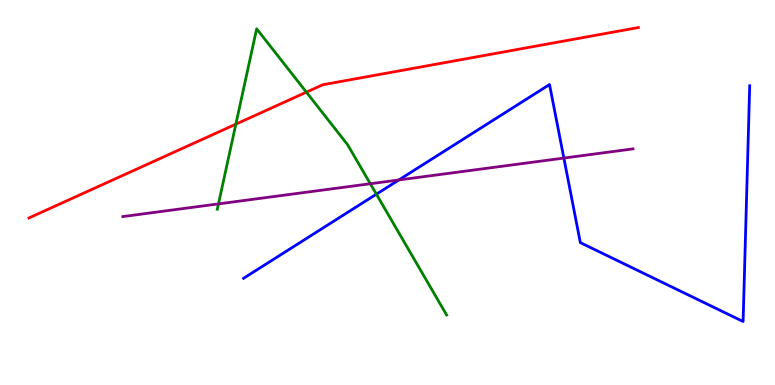[{'lines': ['blue', 'red'], 'intersections': []}, {'lines': ['green', 'red'], 'intersections': [{'x': 3.04, 'y': 6.78}, {'x': 3.95, 'y': 7.61}]}, {'lines': ['purple', 'red'], 'intersections': []}, {'lines': ['blue', 'green'], 'intersections': [{'x': 4.86, 'y': 4.96}]}, {'lines': ['blue', 'purple'], 'intersections': [{'x': 5.15, 'y': 5.33}, {'x': 7.28, 'y': 5.89}]}, {'lines': ['green', 'purple'], 'intersections': [{'x': 2.82, 'y': 4.7}, {'x': 4.78, 'y': 5.23}]}]